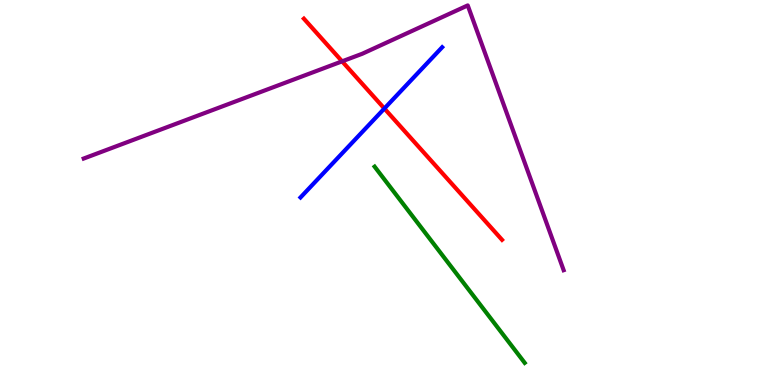[{'lines': ['blue', 'red'], 'intersections': [{'x': 4.96, 'y': 7.18}]}, {'lines': ['green', 'red'], 'intersections': []}, {'lines': ['purple', 'red'], 'intersections': [{'x': 4.41, 'y': 8.41}]}, {'lines': ['blue', 'green'], 'intersections': []}, {'lines': ['blue', 'purple'], 'intersections': []}, {'lines': ['green', 'purple'], 'intersections': []}]